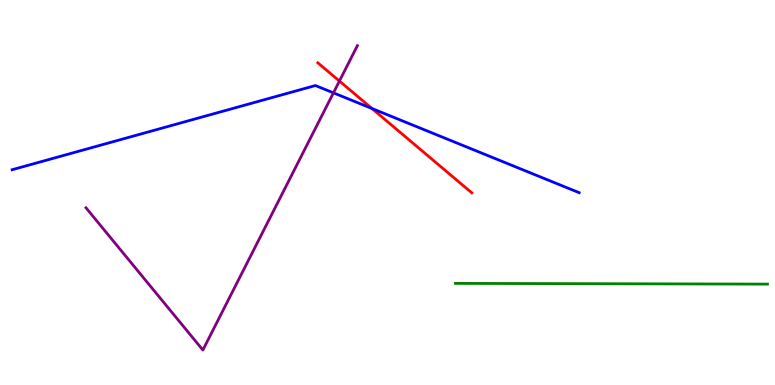[{'lines': ['blue', 'red'], 'intersections': [{'x': 4.8, 'y': 7.18}]}, {'lines': ['green', 'red'], 'intersections': []}, {'lines': ['purple', 'red'], 'intersections': [{'x': 4.38, 'y': 7.89}]}, {'lines': ['blue', 'green'], 'intersections': []}, {'lines': ['blue', 'purple'], 'intersections': [{'x': 4.3, 'y': 7.59}]}, {'lines': ['green', 'purple'], 'intersections': []}]